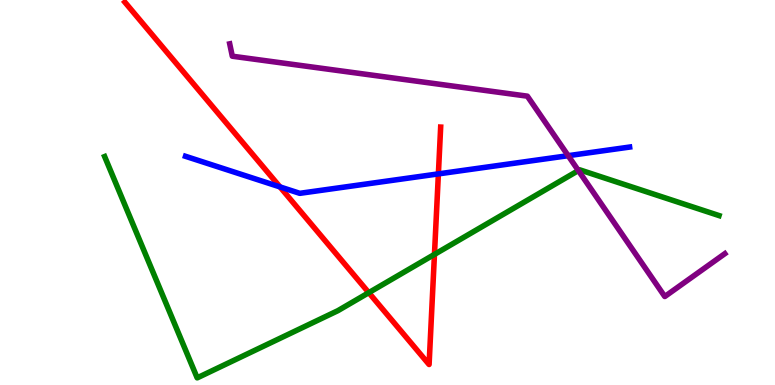[{'lines': ['blue', 'red'], 'intersections': [{'x': 3.61, 'y': 5.15}, {'x': 5.66, 'y': 5.48}]}, {'lines': ['green', 'red'], 'intersections': [{'x': 4.76, 'y': 2.4}, {'x': 5.61, 'y': 3.39}]}, {'lines': ['purple', 'red'], 'intersections': []}, {'lines': ['blue', 'green'], 'intersections': []}, {'lines': ['blue', 'purple'], 'intersections': [{'x': 7.33, 'y': 5.96}]}, {'lines': ['green', 'purple'], 'intersections': [{'x': 7.46, 'y': 5.57}]}]